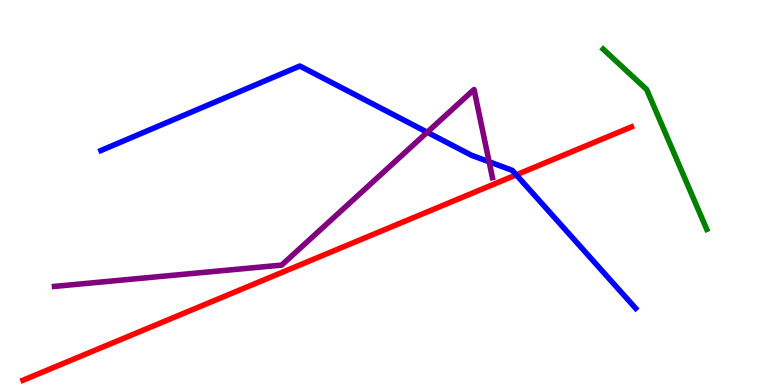[{'lines': ['blue', 'red'], 'intersections': [{'x': 6.66, 'y': 5.46}]}, {'lines': ['green', 'red'], 'intersections': []}, {'lines': ['purple', 'red'], 'intersections': []}, {'lines': ['blue', 'green'], 'intersections': []}, {'lines': ['blue', 'purple'], 'intersections': [{'x': 5.51, 'y': 6.56}, {'x': 6.31, 'y': 5.8}]}, {'lines': ['green', 'purple'], 'intersections': []}]